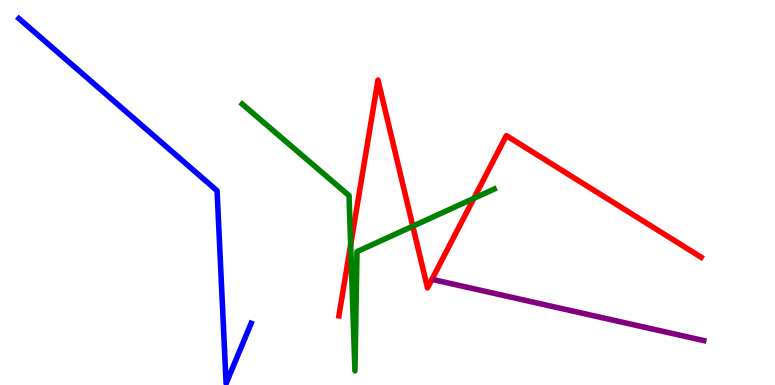[{'lines': ['blue', 'red'], 'intersections': []}, {'lines': ['green', 'red'], 'intersections': [{'x': 4.52, 'y': 3.64}, {'x': 5.33, 'y': 4.12}, {'x': 6.11, 'y': 4.85}]}, {'lines': ['purple', 'red'], 'intersections': []}, {'lines': ['blue', 'green'], 'intersections': []}, {'lines': ['blue', 'purple'], 'intersections': []}, {'lines': ['green', 'purple'], 'intersections': []}]